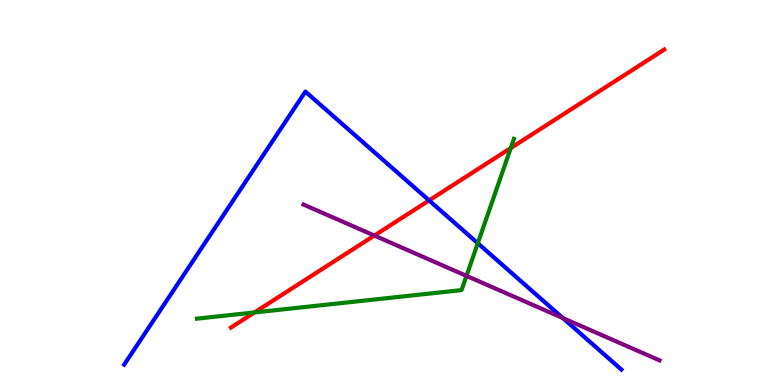[{'lines': ['blue', 'red'], 'intersections': [{'x': 5.54, 'y': 4.79}]}, {'lines': ['green', 'red'], 'intersections': [{'x': 3.28, 'y': 1.88}, {'x': 6.59, 'y': 6.16}]}, {'lines': ['purple', 'red'], 'intersections': [{'x': 4.83, 'y': 3.88}]}, {'lines': ['blue', 'green'], 'intersections': [{'x': 6.17, 'y': 3.68}]}, {'lines': ['blue', 'purple'], 'intersections': [{'x': 7.26, 'y': 1.74}]}, {'lines': ['green', 'purple'], 'intersections': [{'x': 6.02, 'y': 2.83}]}]